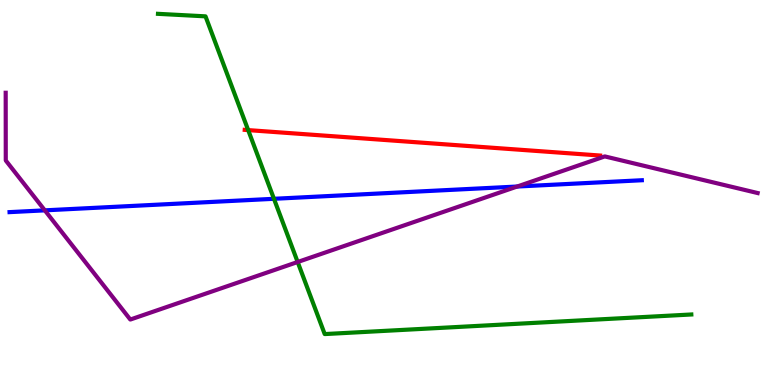[{'lines': ['blue', 'red'], 'intersections': []}, {'lines': ['green', 'red'], 'intersections': [{'x': 3.2, 'y': 6.62}]}, {'lines': ['purple', 'red'], 'intersections': []}, {'lines': ['blue', 'green'], 'intersections': [{'x': 3.53, 'y': 4.84}]}, {'lines': ['blue', 'purple'], 'intersections': [{'x': 0.578, 'y': 4.54}, {'x': 6.67, 'y': 5.16}]}, {'lines': ['green', 'purple'], 'intersections': [{'x': 3.84, 'y': 3.19}]}]